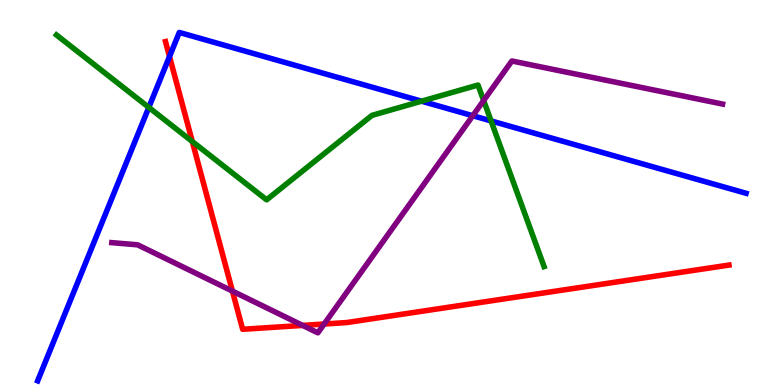[{'lines': ['blue', 'red'], 'intersections': [{'x': 2.19, 'y': 8.53}]}, {'lines': ['green', 'red'], 'intersections': [{'x': 2.48, 'y': 6.32}]}, {'lines': ['purple', 'red'], 'intersections': [{'x': 3.0, 'y': 2.44}, {'x': 3.91, 'y': 1.55}, {'x': 4.18, 'y': 1.58}]}, {'lines': ['blue', 'green'], 'intersections': [{'x': 1.92, 'y': 7.21}, {'x': 5.44, 'y': 7.37}, {'x': 6.34, 'y': 6.86}]}, {'lines': ['blue', 'purple'], 'intersections': [{'x': 6.1, 'y': 6.99}]}, {'lines': ['green', 'purple'], 'intersections': [{'x': 6.24, 'y': 7.39}]}]